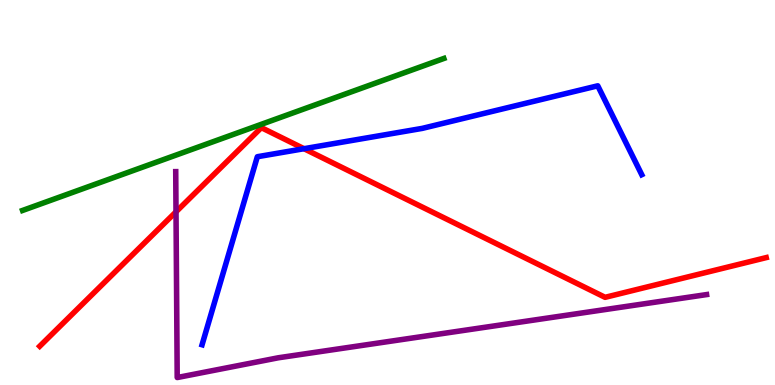[{'lines': ['blue', 'red'], 'intersections': [{'x': 3.92, 'y': 6.14}]}, {'lines': ['green', 'red'], 'intersections': []}, {'lines': ['purple', 'red'], 'intersections': [{'x': 2.27, 'y': 4.5}]}, {'lines': ['blue', 'green'], 'intersections': []}, {'lines': ['blue', 'purple'], 'intersections': []}, {'lines': ['green', 'purple'], 'intersections': []}]